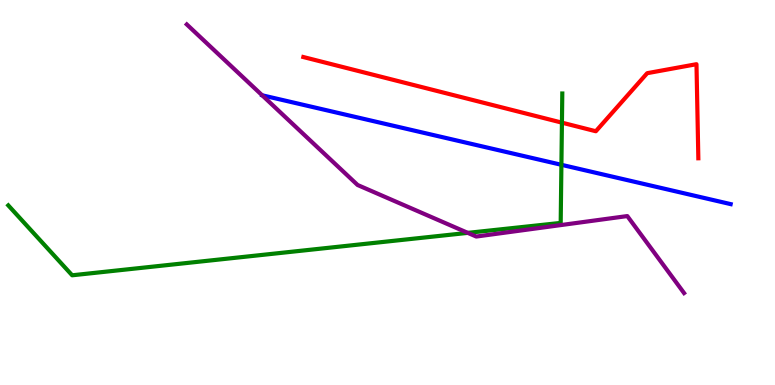[{'lines': ['blue', 'red'], 'intersections': []}, {'lines': ['green', 'red'], 'intersections': [{'x': 7.25, 'y': 6.81}]}, {'lines': ['purple', 'red'], 'intersections': []}, {'lines': ['blue', 'green'], 'intersections': [{'x': 7.24, 'y': 5.72}]}, {'lines': ['blue', 'purple'], 'intersections': [{'x': 3.38, 'y': 7.53}]}, {'lines': ['green', 'purple'], 'intersections': [{'x': 6.04, 'y': 3.95}]}]